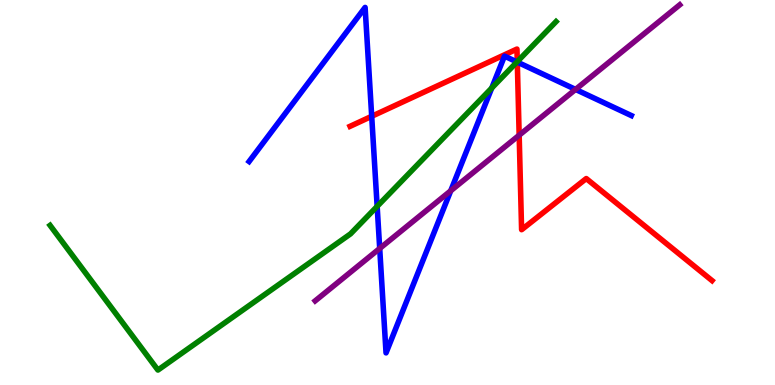[{'lines': ['blue', 'red'], 'intersections': [{'x': 4.8, 'y': 6.98}, {'x': 6.67, 'y': 8.39}]}, {'lines': ['green', 'red'], 'intersections': [{'x': 6.67, 'y': 8.4}]}, {'lines': ['purple', 'red'], 'intersections': [{'x': 6.7, 'y': 6.49}]}, {'lines': ['blue', 'green'], 'intersections': [{'x': 4.87, 'y': 4.64}, {'x': 6.35, 'y': 7.71}, {'x': 6.67, 'y': 8.39}]}, {'lines': ['blue', 'purple'], 'intersections': [{'x': 4.9, 'y': 3.55}, {'x': 5.82, 'y': 5.04}, {'x': 7.43, 'y': 7.68}]}, {'lines': ['green', 'purple'], 'intersections': []}]